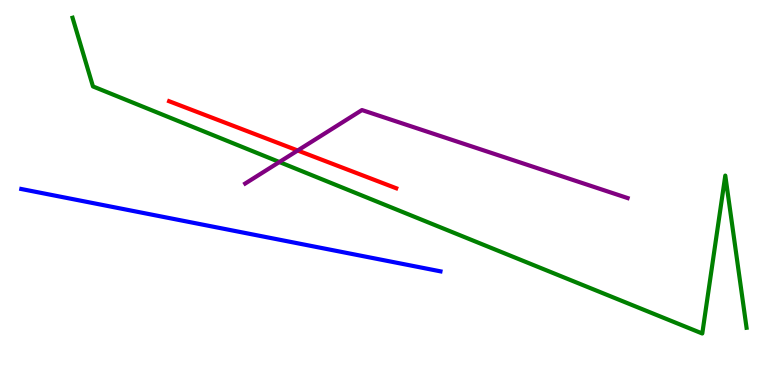[{'lines': ['blue', 'red'], 'intersections': []}, {'lines': ['green', 'red'], 'intersections': []}, {'lines': ['purple', 'red'], 'intersections': [{'x': 3.84, 'y': 6.09}]}, {'lines': ['blue', 'green'], 'intersections': []}, {'lines': ['blue', 'purple'], 'intersections': []}, {'lines': ['green', 'purple'], 'intersections': [{'x': 3.6, 'y': 5.79}]}]